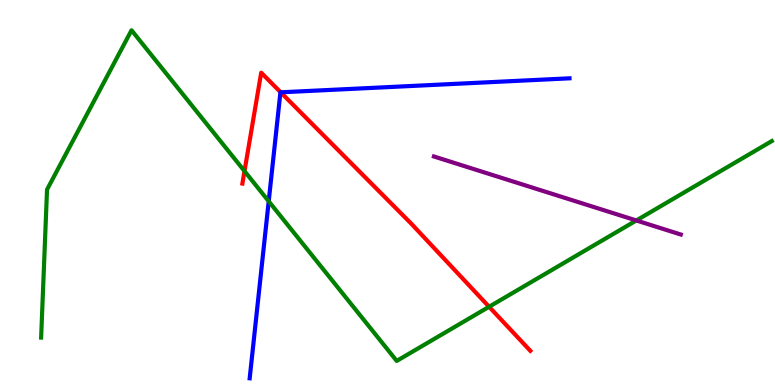[{'lines': ['blue', 'red'], 'intersections': [{'x': 3.62, 'y': 7.6}]}, {'lines': ['green', 'red'], 'intersections': [{'x': 3.15, 'y': 5.56}, {'x': 6.31, 'y': 2.03}]}, {'lines': ['purple', 'red'], 'intersections': []}, {'lines': ['blue', 'green'], 'intersections': [{'x': 3.47, 'y': 4.77}]}, {'lines': ['blue', 'purple'], 'intersections': []}, {'lines': ['green', 'purple'], 'intersections': [{'x': 8.21, 'y': 4.27}]}]